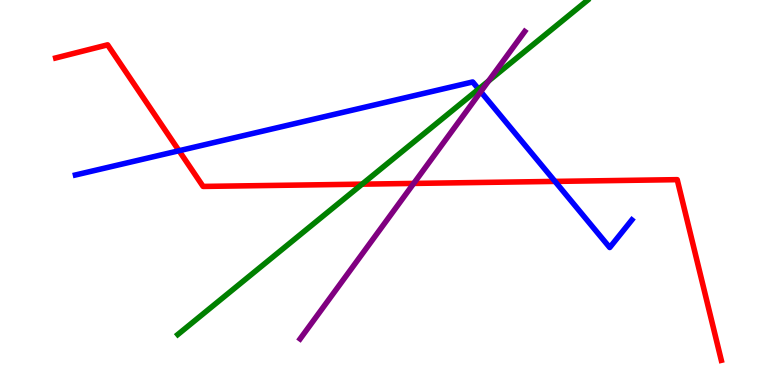[{'lines': ['blue', 'red'], 'intersections': [{'x': 2.31, 'y': 6.08}, {'x': 7.16, 'y': 5.29}]}, {'lines': ['green', 'red'], 'intersections': [{'x': 4.67, 'y': 5.22}]}, {'lines': ['purple', 'red'], 'intersections': [{'x': 5.34, 'y': 5.24}]}, {'lines': ['blue', 'green'], 'intersections': [{'x': 6.18, 'y': 7.69}]}, {'lines': ['blue', 'purple'], 'intersections': [{'x': 6.2, 'y': 7.62}]}, {'lines': ['green', 'purple'], 'intersections': [{'x': 6.3, 'y': 7.9}]}]